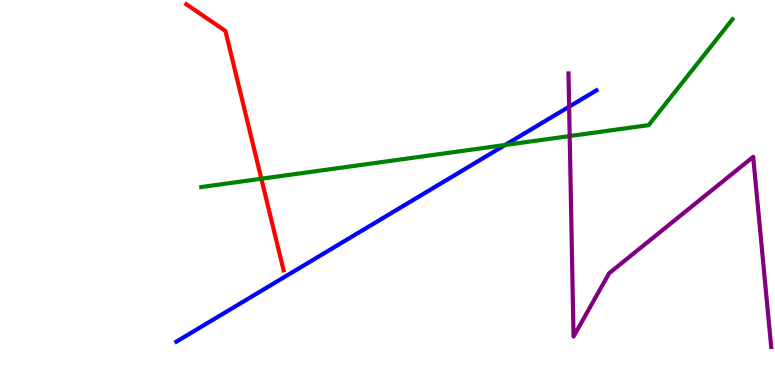[{'lines': ['blue', 'red'], 'intersections': []}, {'lines': ['green', 'red'], 'intersections': [{'x': 3.37, 'y': 5.36}]}, {'lines': ['purple', 'red'], 'intersections': []}, {'lines': ['blue', 'green'], 'intersections': [{'x': 6.52, 'y': 6.23}]}, {'lines': ['blue', 'purple'], 'intersections': [{'x': 7.34, 'y': 7.23}]}, {'lines': ['green', 'purple'], 'intersections': [{'x': 7.35, 'y': 6.47}]}]